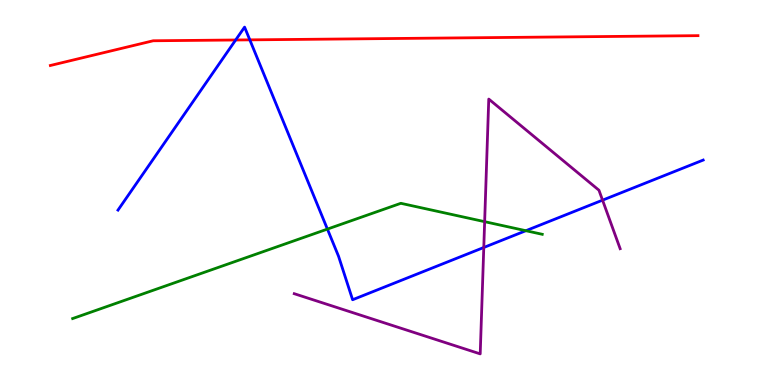[{'lines': ['blue', 'red'], 'intersections': [{'x': 3.04, 'y': 8.96}, {'x': 3.22, 'y': 8.96}]}, {'lines': ['green', 'red'], 'intersections': []}, {'lines': ['purple', 'red'], 'intersections': []}, {'lines': ['blue', 'green'], 'intersections': [{'x': 4.22, 'y': 4.05}, {'x': 6.79, 'y': 4.01}]}, {'lines': ['blue', 'purple'], 'intersections': [{'x': 6.24, 'y': 3.57}, {'x': 7.77, 'y': 4.8}]}, {'lines': ['green', 'purple'], 'intersections': [{'x': 6.25, 'y': 4.24}]}]